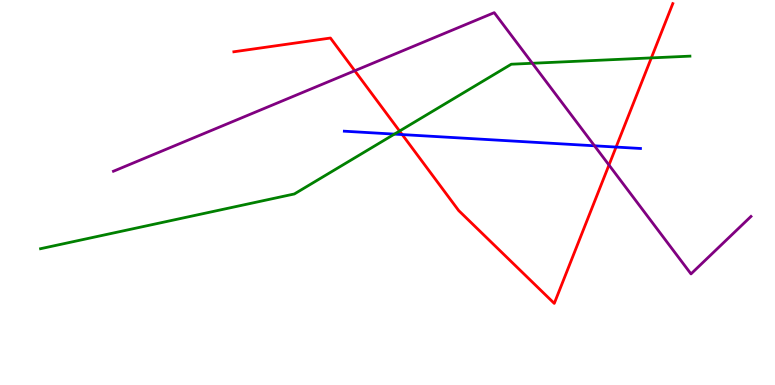[{'lines': ['blue', 'red'], 'intersections': [{'x': 5.19, 'y': 6.5}, {'x': 7.95, 'y': 6.18}]}, {'lines': ['green', 'red'], 'intersections': [{'x': 5.16, 'y': 6.6}, {'x': 8.4, 'y': 8.5}]}, {'lines': ['purple', 'red'], 'intersections': [{'x': 4.58, 'y': 8.16}, {'x': 7.86, 'y': 5.71}]}, {'lines': ['blue', 'green'], 'intersections': [{'x': 5.09, 'y': 6.52}]}, {'lines': ['blue', 'purple'], 'intersections': [{'x': 7.67, 'y': 6.21}]}, {'lines': ['green', 'purple'], 'intersections': [{'x': 6.87, 'y': 8.36}]}]